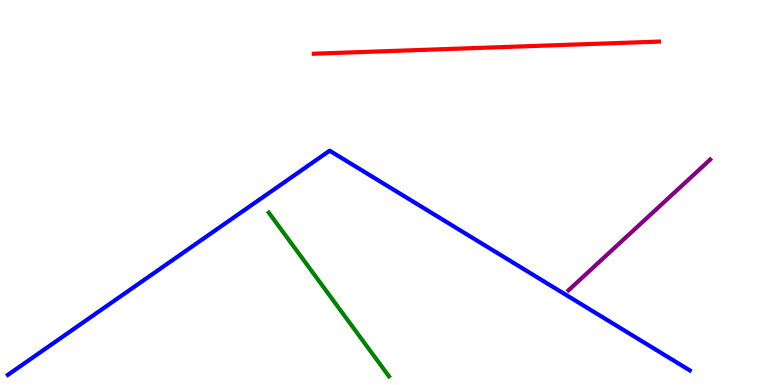[{'lines': ['blue', 'red'], 'intersections': []}, {'lines': ['green', 'red'], 'intersections': []}, {'lines': ['purple', 'red'], 'intersections': []}, {'lines': ['blue', 'green'], 'intersections': []}, {'lines': ['blue', 'purple'], 'intersections': []}, {'lines': ['green', 'purple'], 'intersections': []}]